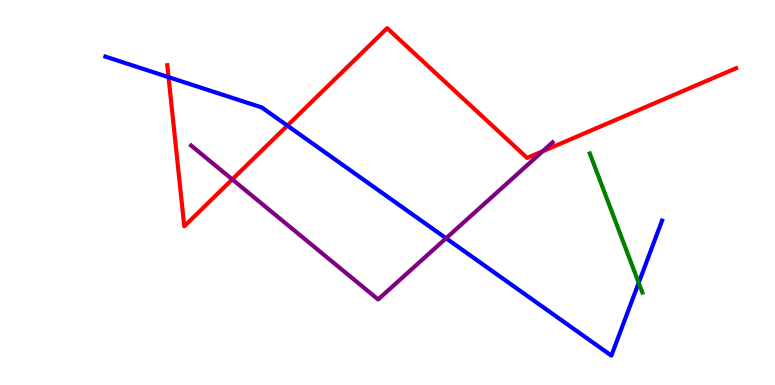[{'lines': ['blue', 'red'], 'intersections': [{'x': 2.17, 'y': 8.0}, {'x': 3.71, 'y': 6.74}]}, {'lines': ['green', 'red'], 'intersections': []}, {'lines': ['purple', 'red'], 'intersections': [{'x': 3.0, 'y': 5.34}, {'x': 7.0, 'y': 6.07}]}, {'lines': ['blue', 'green'], 'intersections': [{'x': 8.24, 'y': 2.65}]}, {'lines': ['blue', 'purple'], 'intersections': [{'x': 5.76, 'y': 3.81}]}, {'lines': ['green', 'purple'], 'intersections': []}]